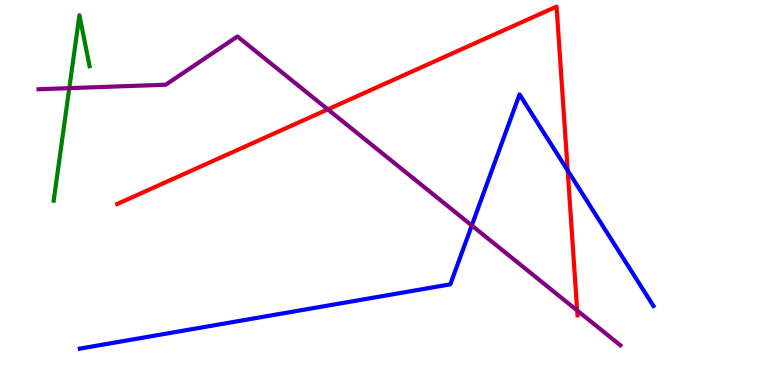[{'lines': ['blue', 'red'], 'intersections': [{'x': 7.32, 'y': 5.57}]}, {'lines': ['green', 'red'], 'intersections': []}, {'lines': ['purple', 'red'], 'intersections': [{'x': 4.23, 'y': 7.16}, {'x': 7.45, 'y': 1.94}]}, {'lines': ['blue', 'green'], 'intersections': []}, {'lines': ['blue', 'purple'], 'intersections': [{'x': 6.09, 'y': 4.14}]}, {'lines': ['green', 'purple'], 'intersections': [{'x': 0.894, 'y': 7.71}]}]